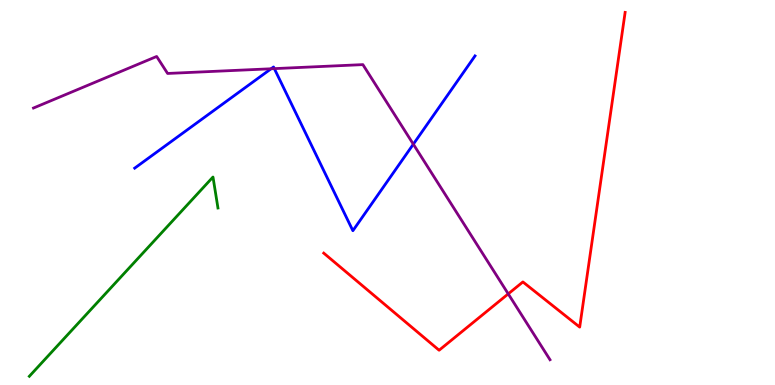[{'lines': ['blue', 'red'], 'intersections': []}, {'lines': ['green', 'red'], 'intersections': []}, {'lines': ['purple', 'red'], 'intersections': [{'x': 6.56, 'y': 2.37}]}, {'lines': ['blue', 'green'], 'intersections': []}, {'lines': ['blue', 'purple'], 'intersections': [{'x': 3.5, 'y': 8.21}, {'x': 3.54, 'y': 8.22}, {'x': 5.33, 'y': 6.25}]}, {'lines': ['green', 'purple'], 'intersections': []}]